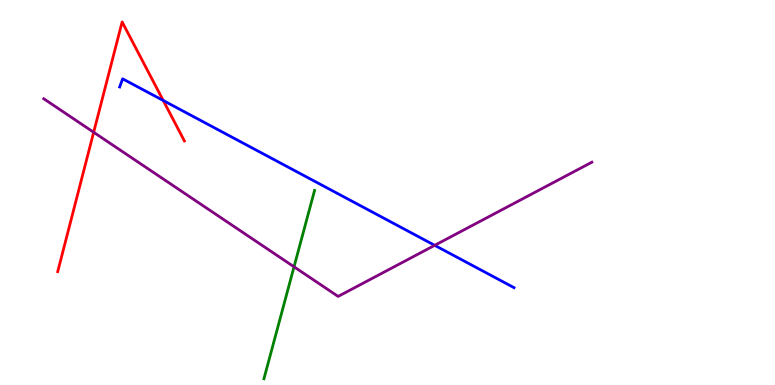[{'lines': ['blue', 'red'], 'intersections': [{'x': 2.11, 'y': 7.39}]}, {'lines': ['green', 'red'], 'intersections': []}, {'lines': ['purple', 'red'], 'intersections': [{'x': 1.21, 'y': 6.56}]}, {'lines': ['blue', 'green'], 'intersections': []}, {'lines': ['blue', 'purple'], 'intersections': [{'x': 5.61, 'y': 3.63}]}, {'lines': ['green', 'purple'], 'intersections': [{'x': 3.79, 'y': 3.07}]}]